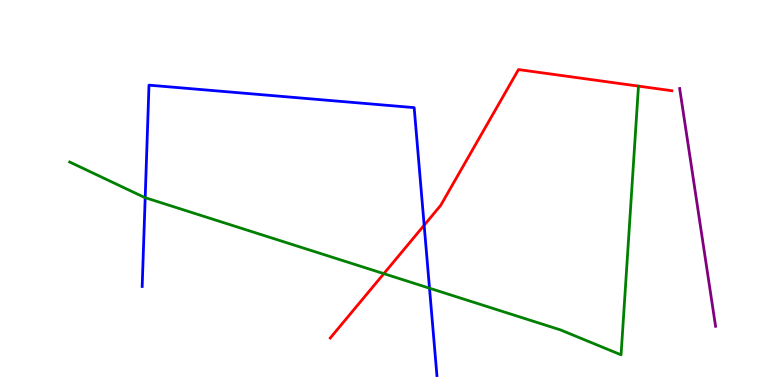[{'lines': ['blue', 'red'], 'intersections': [{'x': 5.47, 'y': 4.15}]}, {'lines': ['green', 'red'], 'intersections': [{'x': 4.95, 'y': 2.89}]}, {'lines': ['purple', 'red'], 'intersections': []}, {'lines': ['blue', 'green'], 'intersections': [{'x': 1.87, 'y': 4.87}, {'x': 5.54, 'y': 2.51}]}, {'lines': ['blue', 'purple'], 'intersections': []}, {'lines': ['green', 'purple'], 'intersections': []}]